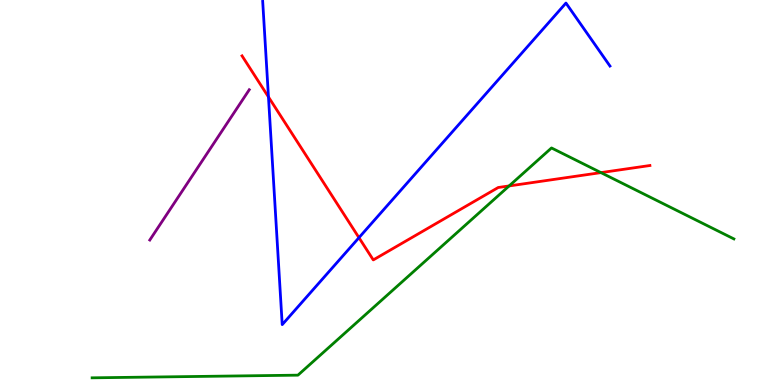[{'lines': ['blue', 'red'], 'intersections': [{'x': 3.46, 'y': 7.48}, {'x': 4.63, 'y': 3.83}]}, {'lines': ['green', 'red'], 'intersections': [{'x': 6.57, 'y': 5.17}, {'x': 7.75, 'y': 5.52}]}, {'lines': ['purple', 'red'], 'intersections': []}, {'lines': ['blue', 'green'], 'intersections': []}, {'lines': ['blue', 'purple'], 'intersections': []}, {'lines': ['green', 'purple'], 'intersections': []}]